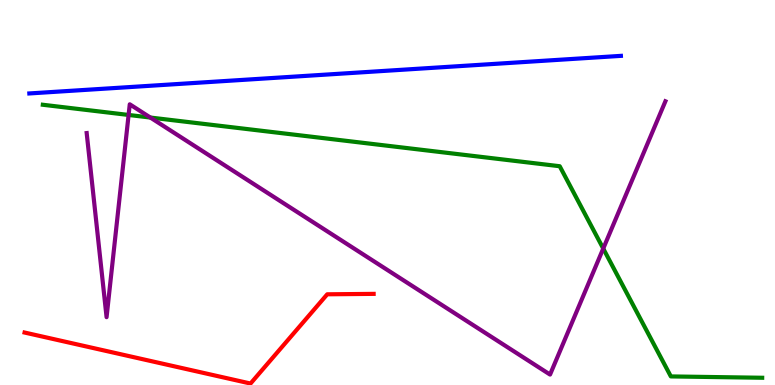[{'lines': ['blue', 'red'], 'intersections': []}, {'lines': ['green', 'red'], 'intersections': []}, {'lines': ['purple', 'red'], 'intersections': []}, {'lines': ['blue', 'green'], 'intersections': []}, {'lines': ['blue', 'purple'], 'intersections': []}, {'lines': ['green', 'purple'], 'intersections': [{'x': 1.66, 'y': 7.01}, {'x': 1.94, 'y': 6.95}, {'x': 7.78, 'y': 3.54}]}]